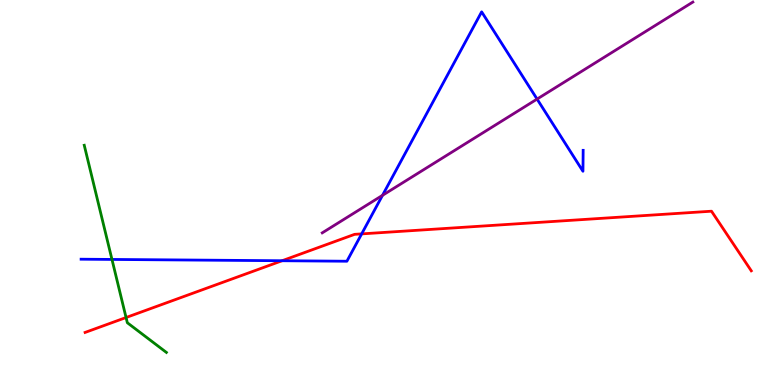[{'lines': ['blue', 'red'], 'intersections': [{'x': 3.64, 'y': 3.23}, {'x': 4.67, 'y': 3.93}]}, {'lines': ['green', 'red'], 'intersections': [{'x': 1.63, 'y': 1.75}]}, {'lines': ['purple', 'red'], 'intersections': []}, {'lines': ['blue', 'green'], 'intersections': [{'x': 1.44, 'y': 3.26}]}, {'lines': ['blue', 'purple'], 'intersections': [{'x': 4.94, 'y': 4.93}, {'x': 6.93, 'y': 7.43}]}, {'lines': ['green', 'purple'], 'intersections': []}]